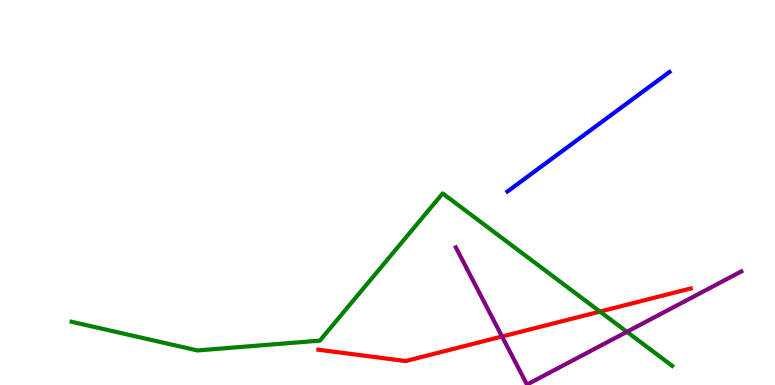[{'lines': ['blue', 'red'], 'intersections': []}, {'lines': ['green', 'red'], 'intersections': [{'x': 7.74, 'y': 1.91}]}, {'lines': ['purple', 'red'], 'intersections': [{'x': 6.48, 'y': 1.26}]}, {'lines': ['blue', 'green'], 'intersections': []}, {'lines': ['blue', 'purple'], 'intersections': []}, {'lines': ['green', 'purple'], 'intersections': [{'x': 8.09, 'y': 1.38}]}]